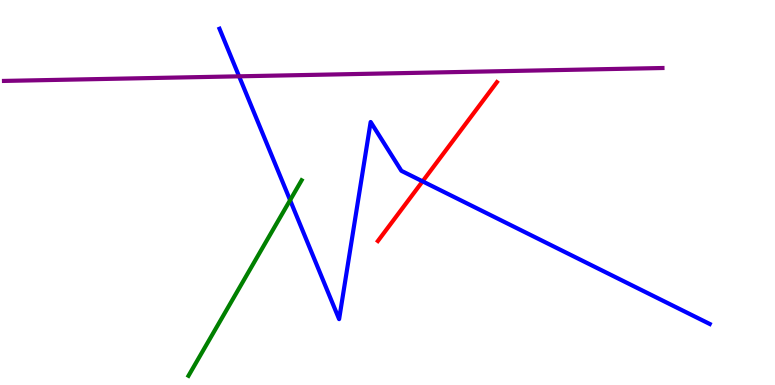[{'lines': ['blue', 'red'], 'intersections': [{'x': 5.45, 'y': 5.29}]}, {'lines': ['green', 'red'], 'intersections': []}, {'lines': ['purple', 'red'], 'intersections': []}, {'lines': ['blue', 'green'], 'intersections': [{'x': 3.74, 'y': 4.8}]}, {'lines': ['blue', 'purple'], 'intersections': [{'x': 3.09, 'y': 8.02}]}, {'lines': ['green', 'purple'], 'intersections': []}]